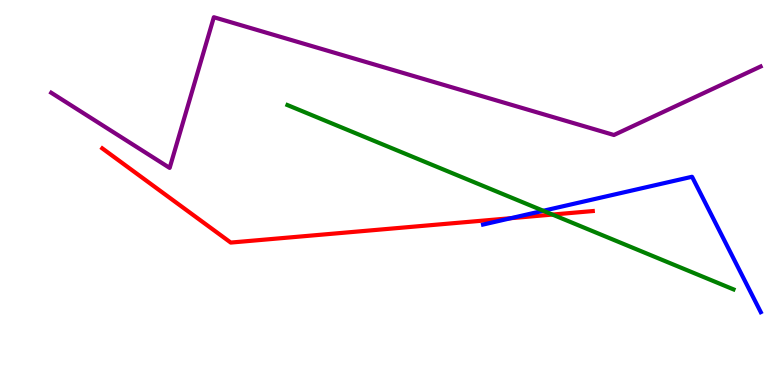[{'lines': ['blue', 'red'], 'intersections': [{'x': 6.59, 'y': 4.33}]}, {'lines': ['green', 'red'], 'intersections': [{'x': 7.13, 'y': 4.43}]}, {'lines': ['purple', 'red'], 'intersections': []}, {'lines': ['blue', 'green'], 'intersections': [{'x': 7.01, 'y': 4.53}]}, {'lines': ['blue', 'purple'], 'intersections': []}, {'lines': ['green', 'purple'], 'intersections': []}]